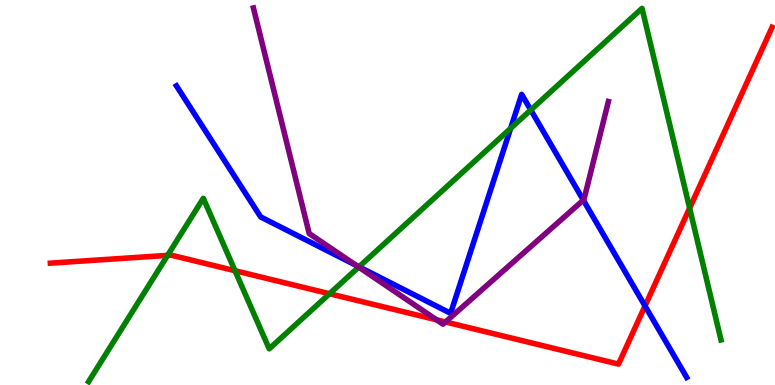[{'lines': ['blue', 'red'], 'intersections': [{'x': 8.32, 'y': 2.05}]}, {'lines': ['green', 'red'], 'intersections': [{'x': 2.16, 'y': 3.37}, {'x': 3.03, 'y': 2.97}, {'x': 4.25, 'y': 2.37}, {'x': 8.9, 'y': 4.59}]}, {'lines': ['purple', 'red'], 'intersections': [{'x': 5.63, 'y': 1.69}, {'x': 5.75, 'y': 1.64}]}, {'lines': ['blue', 'green'], 'intersections': [{'x': 4.63, 'y': 3.07}, {'x': 6.59, 'y': 6.67}, {'x': 6.85, 'y': 7.14}]}, {'lines': ['blue', 'purple'], 'intersections': [{'x': 4.6, 'y': 3.11}, {'x': 7.53, 'y': 4.8}]}, {'lines': ['green', 'purple'], 'intersections': [{'x': 4.63, 'y': 3.06}]}]